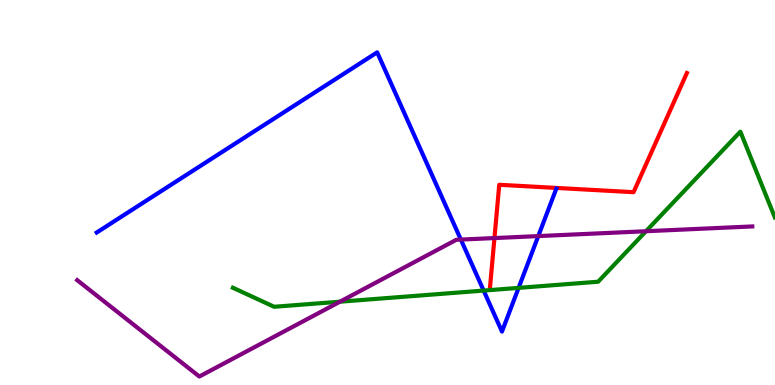[{'lines': ['blue', 'red'], 'intersections': []}, {'lines': ['green', 'red'], 'intersections': []}, {'lines': ['purple', 'red'], 'intersections': [{'x': 6.38, 'y': 3.82}]}, {'lines': ['blue', 'green'], 'intersections': [{'x': 6.24, 'y': 2.45}, {'x': 6.69, 'y': 2.52}]}, {'lines': ['blue', 'purple'], 'intersections': [{'x': 5.95, 'y': 3.78}, {'x': 6.95, 'y': 3.87}]}, {'lines': ['green', 'purple'], 'intersections': [{'x': 4.39, 'y': 2.16}, {'x': 8.34, 'y': 3.99}]}]